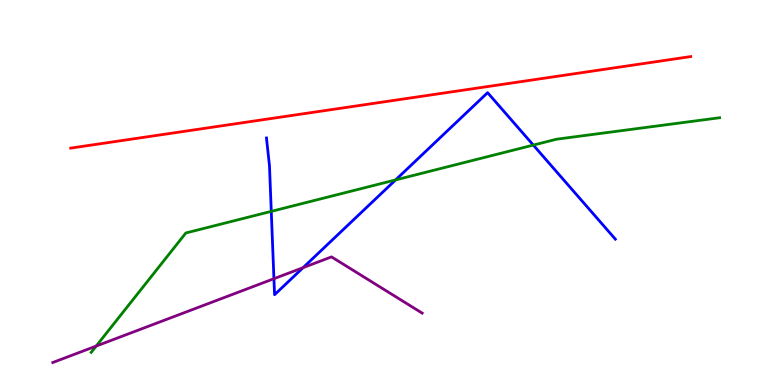[{'lines': ['blue', 'red'], 'intersections': []}, {'lines': ['green', 'red'], 'intersections': []}, {'lines': ['purple', 'red'], 'intersections': []}, {'lines': ['blue', 'green'], 'intersections': [{'x': 3.5, 'y': 4.51}, {'x': 5.1, 'y': 5.33}, {'x': 6.88, 'y': 6.23}]}, {'lines': ['blue', 'purple'], 'intersections': [{'x': 3.53, 'y': 2.76}, {'x': 3.91, 'y': 3.05}]}, {'lines': ['green', 'purple'], 'intersections': [{'x': 1.24, 'y': 1.01}]}]